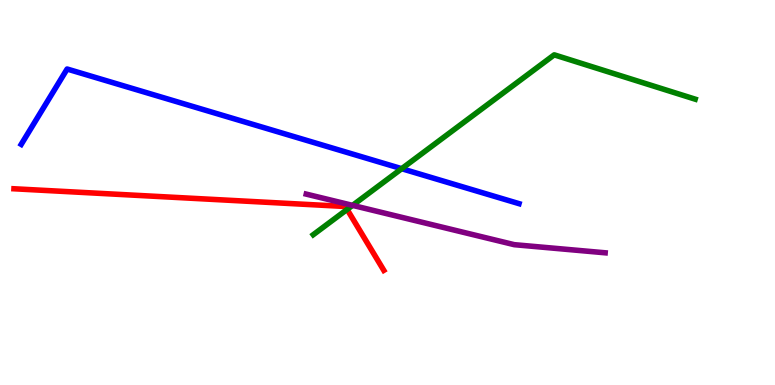[{'lines': ['blue', 'red'], 'intersections': []}, {'lines': ['green', 'red'], 'intersections': [{'x': 4.48, 'y': 4.56}]}, {'lines': ['purple', 'red'], 'intersections': []}, {'lines': ['blue', 'green'], 'intersections': [{'x': 5.18, 'y': 5.62}]}, {'lines': ['blue', 'purple'], 'intersections': []}, {'lines': ['green', 'purple'], 'intersections': [{'x': 4.55, 'y': 4.67}]}]